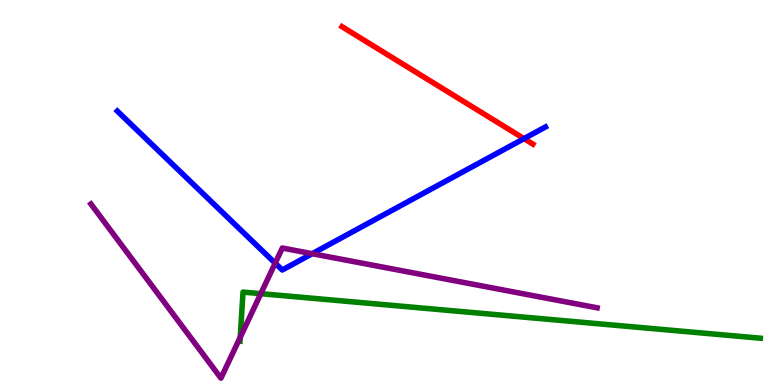[{'lines': ['blue', 'red'], 'intersections': [{'x': 6.76, 'y': 6.4}]}, {'lines': ['green', 'red'], 'intersections': []}, {'lines': ['purple', 'red'], 'intersections': []}, {'lines': ['blue', 'green'], 'intersections': []}, {'lines': ['blue', 'purple'], 'intersections': [{'x': 3.55, 'y': 3.16}, {'x': 4.03, 'y': 3.41}]}, {'lines': ['green', 'purple'], 'intersections': [{'x': 3.1, 'y': 1.24}, {'x': 3.37, 'y': 2.37}]}]